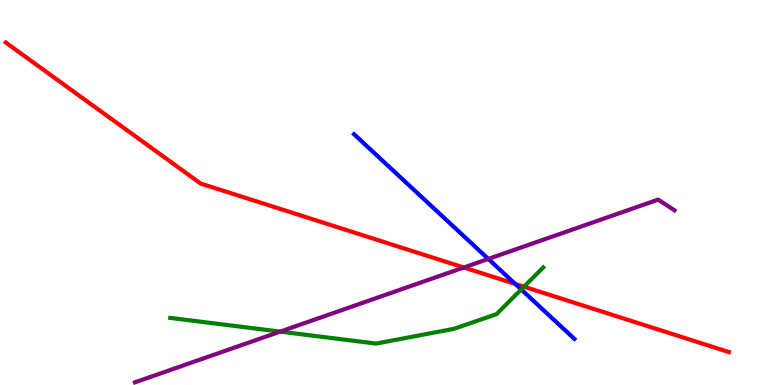[{'lines': ['blue', 'red'], 'intersections': [{'x': 6.65, 'y': 2.63}]}, {'lines': ['green', 'red'], 'intersections': [{'x': 6.76, 'y': 2.55}]}, {'lines': ['purple', 'red'], 'intersections': [{'x': 5.98, 'y': 3.05}]}, {'lines': ['blue', 'green'], 'intersections': [{'x': 6.73, 'y': 2.48}]}, {'lines': ['blue', 'purple'], 'intersections': [{'x': 6.3, 'y': 3.27}]}, {'lines': ['green', 'purple'], 'intersections': [{'x': 3.62, 'y': 1.39}]}]